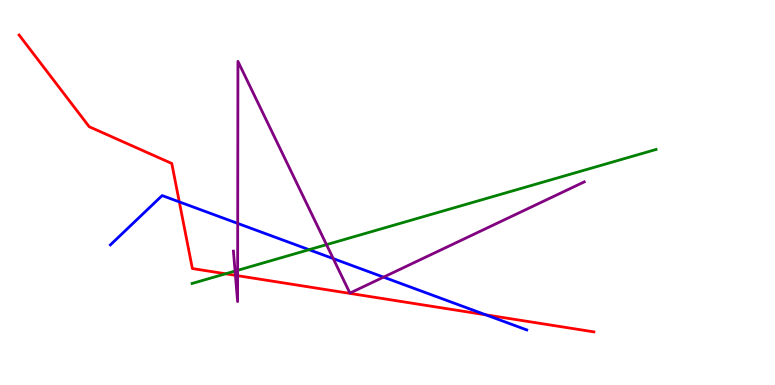[{'lines': ['blue', 'red'], 'intersections': [{'x': 2.31, 'y': 4.76}, {'x': 6.27, 'y': 1.82}]}, {'lines': ['green', 'red'], 'intersections': [{'x': 2.91, 'y': 2.89}]}, {'lines': ['purple', 'red'], 'intersections': [{'x': 3.04, 'y': 2.85}, {'x': 3.07, 'y': 2.84}]}, {'lines': ['blue', 'green'], 'intersections': [{'x': 3.99, 'y': 3.51}]}, {'lines': ['blue', 'purple'], 'intersections': [{'x': 3.07, 'y': 4.2}, {'x': 4.3, 'y': 3.28}, {'x': 4.95, 'y': 2.8}]}, {'lines': ['green', 'purple'], 'intersections': [{'x': 3.03, 'y': 2.96}, {'x': 3.07, 'y': 2.98}, {'x': 4.21, 'y': 3.65}]}]